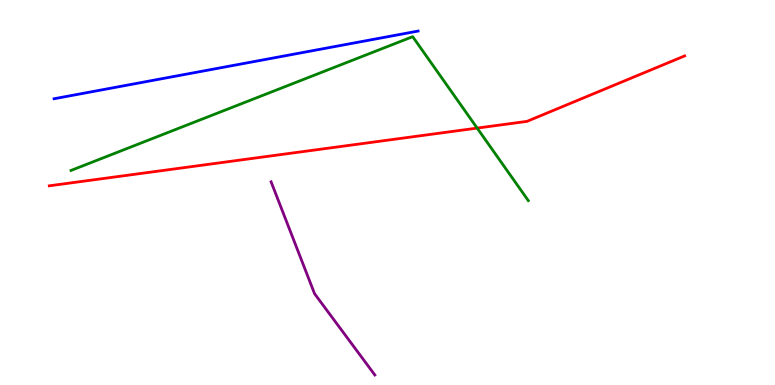[{'lines': ['blue', 'red'], 'intersections': []}, {'lines': ['green', 'red'], 'intersections': [{'x': 6.16, 'y': 6.67}]}, {'lines': ['purple', 'red'], 'intersections': []}, {'lines': ['blue', 'green'], 'intersections': []}, {'lines': ['blue', 'purple'], 'intersections': []}, {'lines': ['green', 'purple'], 'intersections': []}]